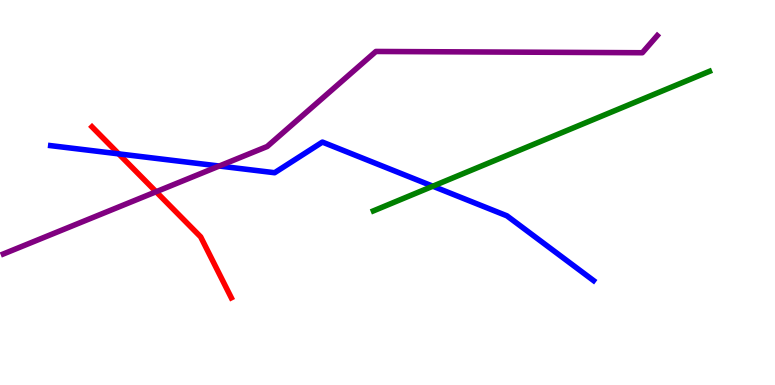[{'lines': ['blue', 'red'], 'intersections': [{'x': 1.53, 'y': 6.0}]}, {'lines': ['green', 'red'], 'intersections': []}, {'lines': ['purple', 'red'], 'intersections': [{'x': 2.01, 'y': 5.02}]}, {'lines': ['blue', 'green'], 'intersections': [{'x': 5.58, 'y': 5.16}]}, {'lines': ['blue', 'purple'], 'intersections': [{'x': 2.83, 'y': 5.69}]}, {'lines': ['green', 'purple'], 'intersections': []}]